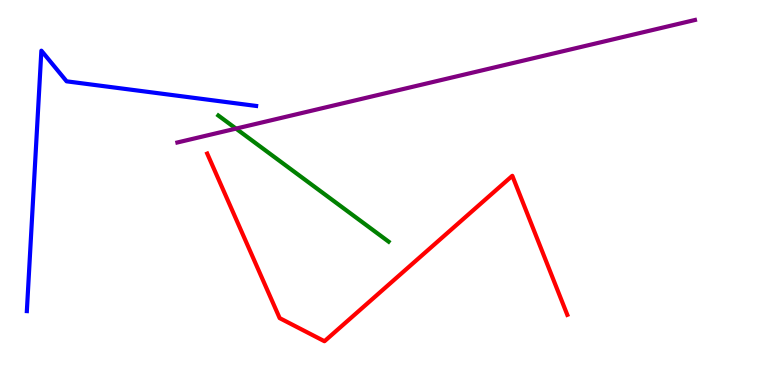[{'lines': ['blue', 'red'], 'intersections': []}, {'lines': ['green', 'red'], 'intersections': []}, {'lines': ['purple', 'red'], 'intersections': []}, {'lines': ['blue', 'green'], 'intersections': []}, {'lines': ['blue', 'purple'], 'intersections': []}, {'lines': ['green', 'purple'], 'intersections': [{'x': 3.05, 'y': 6.66}]}]